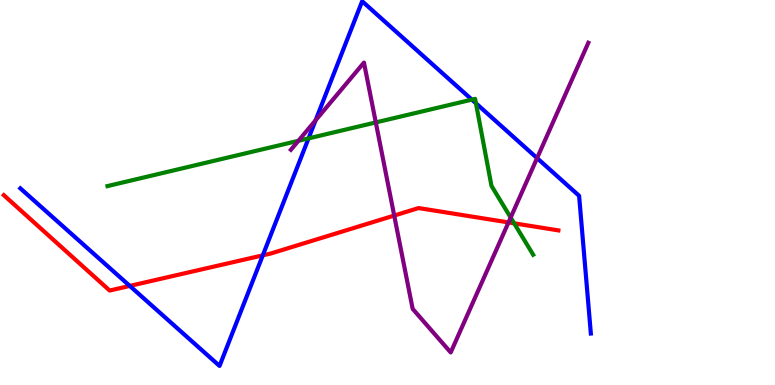[{'lines': ['blue', 'red'], 'intersections': [{'x': 1.67, 'y': 2.57}, {'x': 3.39, 'y': 3.37}]}, {'lines': ['green', 'red'], 'intersections': [{'x': 6.63, 'y': 4.2}]}, {'lines': ['purple', 'red'], 'intersections': [{'x': 5.09, 'y': 4.4}, {'x': 6.56, 'y': 4.22}]}, {'lines': ['blue', 'green'], 'intersections': [{'x': 3.98, 'y': 6.41}, {'x': 6.09, 'y': 7.41}, {'x': 6.14, 'y': 7.32}]}, {'lines': ['blue', 'purple'], 'intersections': [{'x': 4.07, 'y': 6.88}, {'x': 6.93, 'y': 5.89}]}, {'lines': ['green', 'purple'], 'intersections': [{'x': 3.85, 'y': 6.34}, {'x': 4.85, 'y': 6.82}, {'x': 6.59, 'y': 4.35}]}]